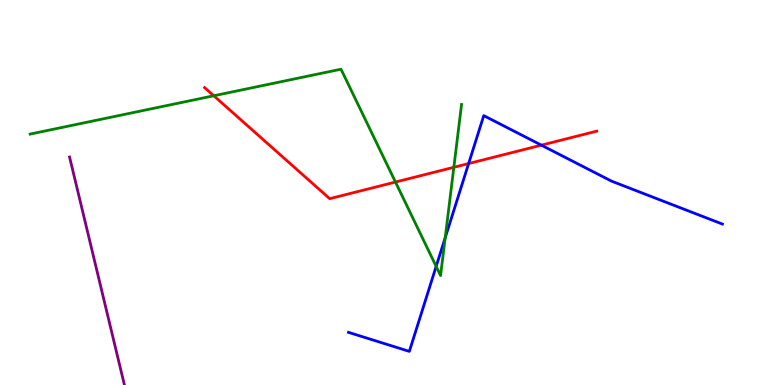[{'lines': ['blue', 'red'], 'intersections': [{'x': 6.05, 'y': 5.75}, {'x': 6.99, 'y': 6.23}]}, {'lines': ['green', 'red'], 'intersections': [{'x': 2.76, 'y': 7.51}, {'x': 5.1, 'y': 5.27}, {'x': 5.86, 'y': 5.66}]}, {'lines': ['purple', 'red'], 'intersections': []}, {'lines': ['blue', 'green'], 'intersections': [{'x': 5.63, 'y': 3.08}, {'x': 5.74, 'y': 3.82}]}, {'lines': ['blue', 'purple'], 'intersections': []}, {'lines': ['green', 'purple'], 'intersections': []}]